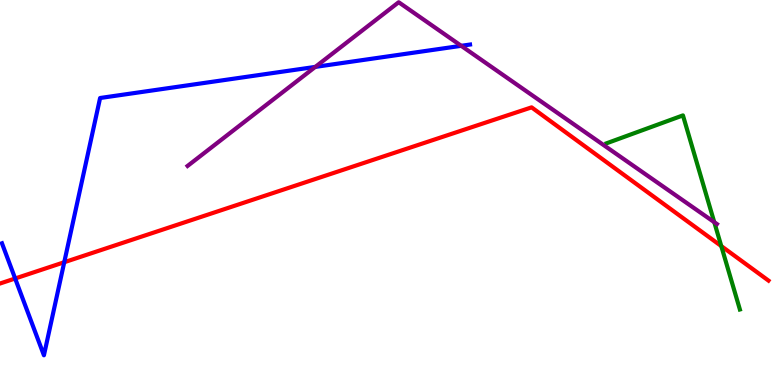[{'lines': ['blue', 'red'], 'intersections': [{'x': 0.195, 'y': 2.77}, {'x': 0.829, 'y': 3.19}]}, {'lines': ['green', 'red'], 'intersections': [{'x': 9.31, 'y': 3.61}]}, {'lines': ['purple', 'red'], 'intersections': []}, {'lines': ['blue', 'green'], 'intersections': []}, {'lines': ['blue', 'purple'], 'intersections': [{'x': 4.07, 'y': 8.26}, {'x': 5.95, 'y': 8.81}]}, {'lines': ['green', 'purple'], 'intersections': [{'x': 9.22, 'y': 4.23}]}]